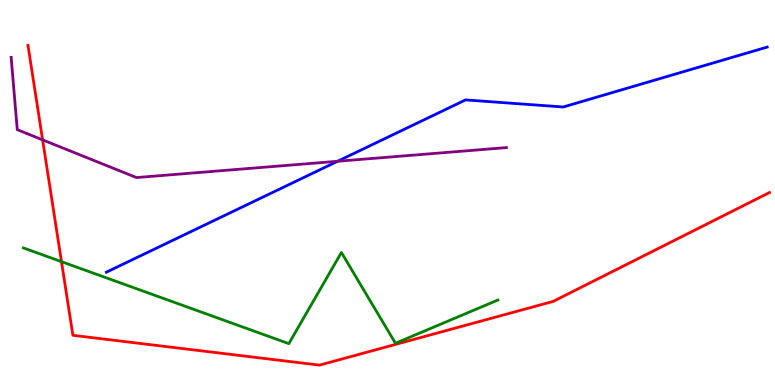[{'lines': ['blue', 'red'], 'intersections': []}, {'lines': ['green', 'red'], 'intersections': [{'x': 0.793, 'y': 3.2}]}, {'lines': ['purple', 'red'], 'intersections': [{'x': 0.55, 'y': 6.37}]}, {'lines': ['blue', 'green'], 'intersections': []}, {'lines': ['blue', 'purple'], 'intersections': [{'x': 4.36, 'y': 5.81}]}, {'lines': ['green', 'purple'], 'intersections': []}]